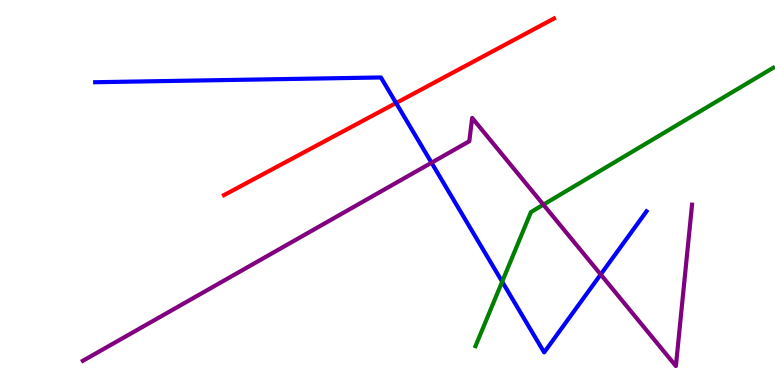[{'lines': ['blue', 'red'], 'intersections': [{'x': 5.11, 'y': 7.32}]}, {'lines': ['green', 'red'], 'intersections': []}, {'lines': ['purple', 'red'], 'intersections': []}, {'lines': ['blue', 'green'], 'intersections': [{'x': 6.48, 'y': 2.68}]}, {'lines': ['blue', 'purple'], 'intersections': [{'x': 5.57, 'y': 5.77}, {'x': 7.75, 'y': 2.87}]}, {'lines': ['green', 'purple'], 'intersections': [{'x': 7.01, 'y': 4.68}]}]